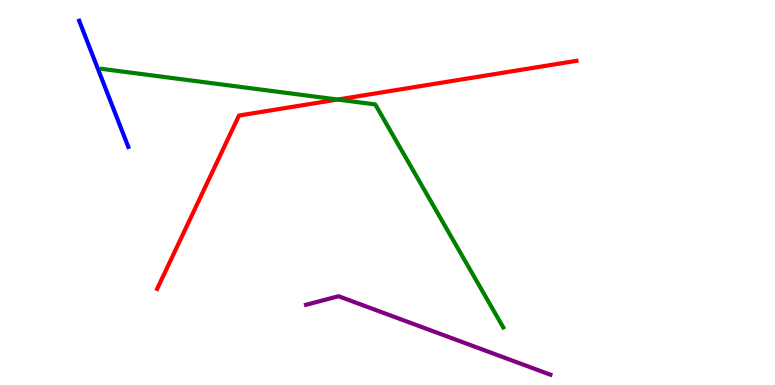[{'lines': ['blue', 'red'], 'intersections': []}, {'lines': ['green', 'red'], 'intersections': [{'x': 4.36, 'y': 7.41}]}, {'lines': ['purple', 'red'], 'intersections': []}, {'lines': ['blue', 'green'], 'intersections': []}, {'lines': ['blue', 'purple'], 'intersections': []}, {'lines': ['green', 'purple'], 'intersections': []}]